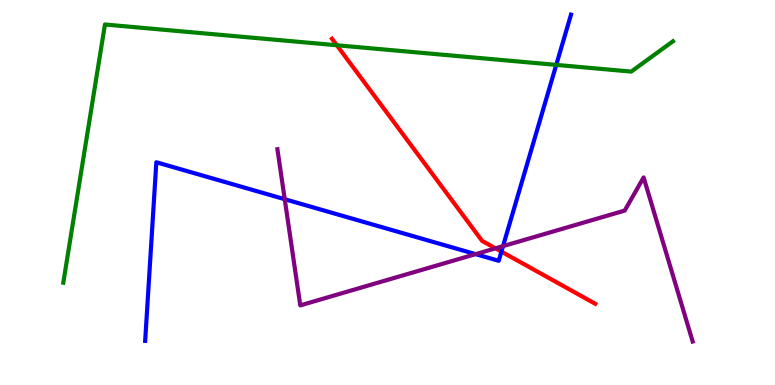[{'lines': ['blue', 'red'], 'intersections': [{'x': 6.47, 'y': 3.46}]}, {'lines': ['green', 'red'], 'intersections': [{'x': 4.35, 'y': 8.82}]}, {'lines': ['purple', 'red'], 'intersections': [{'x': 6.39, 'y': 3.55}]}, {'lines': ['blue', 'green'], 'intersections': [{'x': 7.18, 'y': 8.31}]}, {'lines': ['blue', 'purple'], 'intersections': [{'x': 3.67, 'y': 4.83}, {'x': 6.14, 'y': 3.4}, {'x': 6.49, 'y': 3.61}]}, {'lines': ['green', 'purple'], 'intersections': []}]